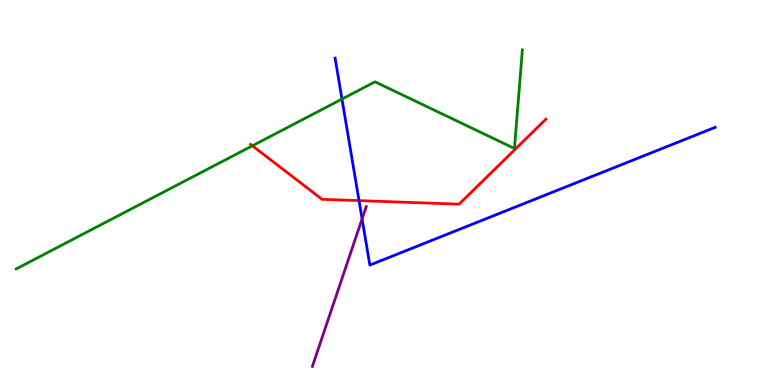[{'lines': ['blue', 'red'], 'intersections': [{'x': 4.63, 'y': 4.79}]}, {'lines': ['green', 'red'], 'intersections': [{'x': 3.26, 'y': 6.21}]}, {'lines': ['purple', 'red'], 'intersections': []}, {'lines': ['blue', 'green'], 'intersections': [{'x': 4.41, 'y': 7.43}]}, {'lines': ['blue', 'purple'], 'intersections': [{'x': 4.67, 'y': 4.31}]}, {'lines': ['green', 'purple'], 'intersections': []}]